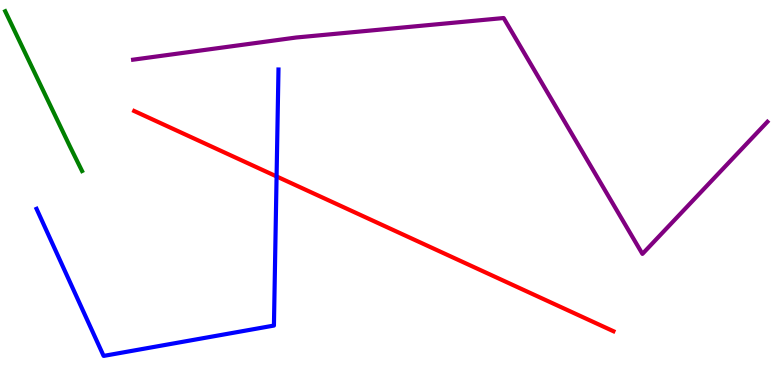[{'lines': ['blue', 'red'], 'intersections': [{'x': 3.57, 'y': 5.42}]}, {'lines': ['green', 'red'], 'intersections': []}, {'lines': ['purple', 'red'], 'intersections': []}, {'lines': ['blue', 'green'], 'intersections': []}, {'lines': ['blue', 'purple'], 'intersections': []}, {'lines': ['green', 'purple'], 'intersections': []}]